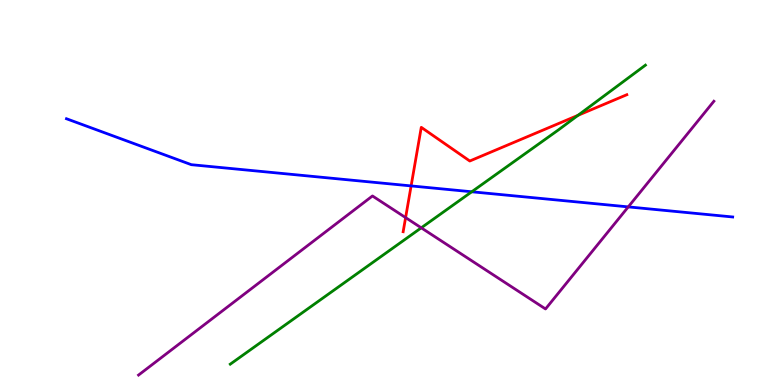[{'lines': ['blue', 'red'], 'intersections': [{'x': 5.3, 'y': 5.17}]}, {'lines': ['green', 'red'], 'intersections': [{'x': 7.46, 'y': 7.0}]}, {'lines': ['purple', 'red'], 'intersections': [{'x': 5.23, 'y': 4.35}]}, {'lines': ['blue', 'green'], 'intersections': [{'x': 6.09, 'y': 5.02}]}, {'lines': ['blue', 'purple'], 'intersections': [{'x': 8.11, 'y': 4.63}]}, {'lines': ['green', 'purple'], 'intersections': [{'x': 5.44, 'y': 4.08}]}]